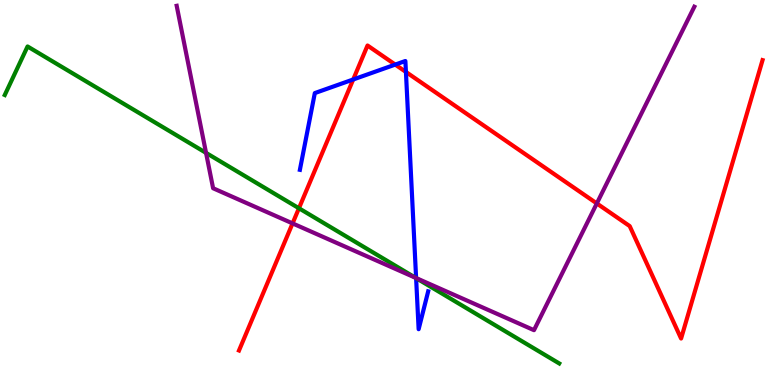[{'lines': ['blue', 'red'], 'intersections': [{'x': 4.56, 'y': 7.94}, {'x': 5.1, 'y': 8.32}, {'x': 5.24, 'y': 8.13}]}, {'lines': ['green', 'red'], 'intersections': [{'x': 3.86, 'y': 4.59}]}, {'lines': ['purple', 'red'], 'intersections': [{'x': 3.77, 'y': 4.2}, {'x': 7.7, 'y': 4.72}]}, {'lines': ['blue', 'green'], 'intersections': [{'x': 5.37, 'y': 2.78}]}, {'lines': ['blue', 'purple'], 'intersections': [{'x': 5.37, 'y': 2.78}]}, {'lines': ['green', 'purple'], 'intersections': [{'x': 2.66, 'y': 6.03}, {'x': 5.36, 'y': 2.78}]}]